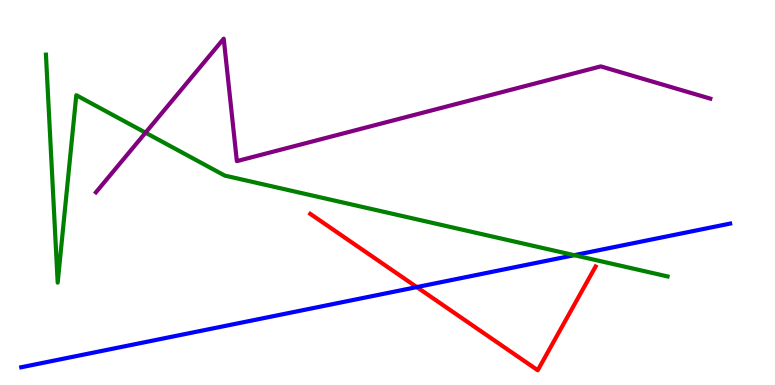[{'lines': ['blue', 'red'], 'intersections': [{'x': 5.38, 'y': 2.54}]}, {'lines': ['green', 'red'], 'intersections': []}, {'lines': ['purple', 'red'], 'intersections': []}, {'lines': ['blue', 'green'], 'intersections': [{'x': 7.41, 'y': 3.37}]}, {'lines': ['blue', 'purple'], 'intersections': []}, {'lines': ['green', 'purple'], 'intersections': [{'x': 1.88, 'y': 6.55}]}]